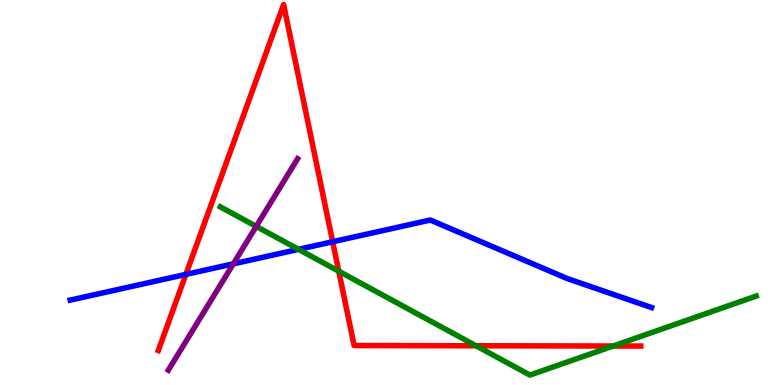[{'lines': ['blue', 'red'], 'intersections': [{'x': 2.4, 'y': 2.87}, {'x': 4.29, 'y': 3.72}]}, {'lines': ['green', 'red'], 'intersections': [{'x': 4.37, 'y': 2.96}, {'x': 6.14, 'y': 1.02}, {'x': 7.91, 'y': 1.01}]}, {'lines': ['purple', 'red'], 'intersections': []}, {'lines': ['blue', 'green'], 'intersections': [{'x': 3.85, 'y': 3.52}]}, {'lines': ['blue', 'purple'], 'intersections': [{'x': 3.01, 'y': 3.15}]}, {'lines': ['green', 'purple'], 'intersections': [{'x': 3.31, 'y': 4.12}]}]